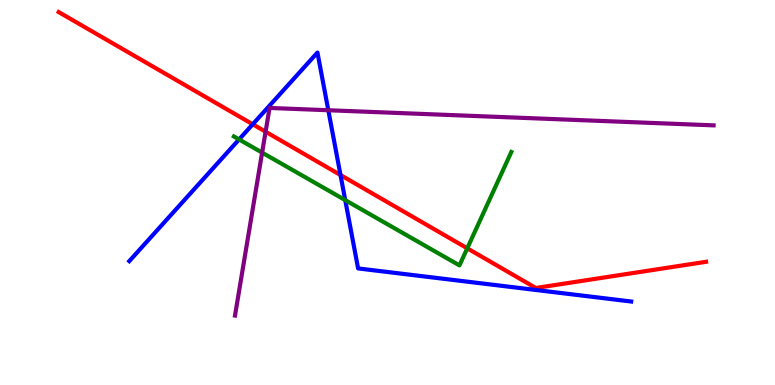[{'lines': ['blue', 'red'], 'intersections': [{'x': 3.26, 'y': 6.77}, {'x': 4.39, 'y': 5.45}]}, {'lines': ['green', 'red'], 'intersections': [{'x': 6.03, 'y': 3.55}]}, {'lines': ['purple', 'red'], 'intersections': [{'x': 3.43, 'y': 6.58}]}, {'lines': ['blue', 'green'], 'intersections': [{'x': 3.08, 'y': 6.38}, {'x': 4.45, 'y': 4.8}]}, {'lines': ['blue', 'purple'], 'intersections': [{'x': 4.24, 'y': 7.14}]}, {'lines': ['green', 'purple'], 'intersections': [{'x': 3.38, 'y': 6.04}]}]